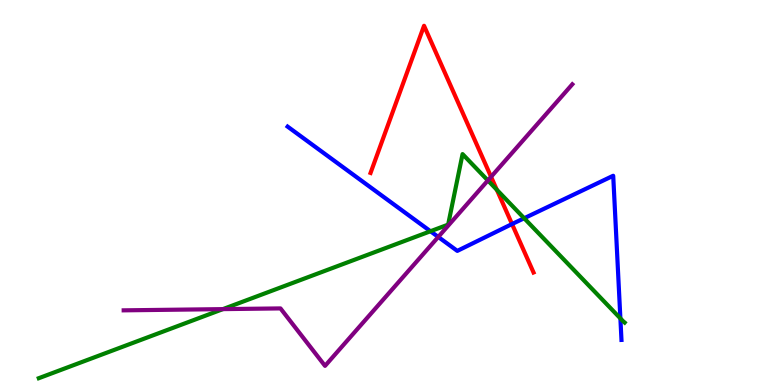[{'lines': ['blue', 'red'], 'intersections': [{'x': 6.61, 'y': 4.18}]}, {'lines': ['green', 'red'], 'intersections': [{'x': 6.41, 'y': 5.07}]}, {'lines': ['purple', 'red'], 'intersections': [{'x': 6.34, 'y': 5.41}]}, {'lines': ['blue', 'green'], 'intersections': [{'x': 5.55, 'y': 3.99}, {'x': 6.76, 'y': 4.33}, {'x': 8.0, 'y': 1.73}]}, {'lines': ['blue', 'purple'], 'intersections': [{'x': 5.65, 'y': 3.85}]}, {'lines': ['green', 'purple'], 'intersections': [{'x': 2.88, 'y': 1.97}, {'x': 6.3, 'y': 5.31}]}]